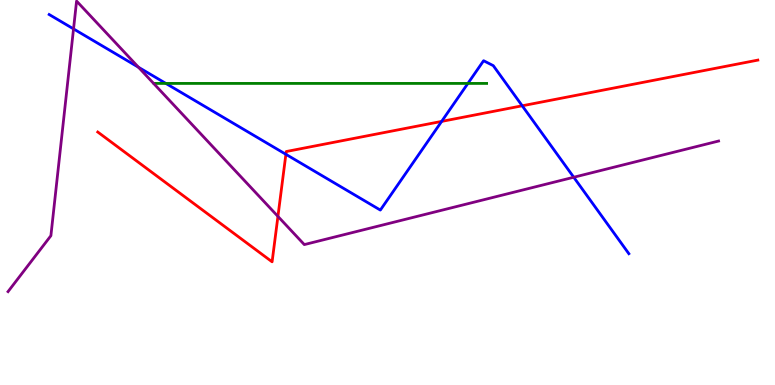[{'lines': ['blue', 'red'], 'intersections': [{'x': 3.69, 'y': 5.99}, {'x': 5.7, 'y': 6.85}, {'x': 6.74, 'y': 7.25}]}, {'lines': ['green', 'red'], 'intersections': []}, {'lines': ['purple', 'red'], 'intersections': [{'x': 3.59, 'y': 4.38}]}, {'lines': ['blue', 'green'], 'intersections': [{'x': 2.14, 'y': 7.83}, {'x': 6.04, 'y': 7.83}]}, {'lines': ['blue', 'purple'], 'intersections': [{'x': 0.949, 'y': 9.25}, {'x': 1.79, 'y': 8.25}, {'x': 7.4, 'y': 5.4}]}, {'lines': ['green', 'purple'], 'intersections': []}]